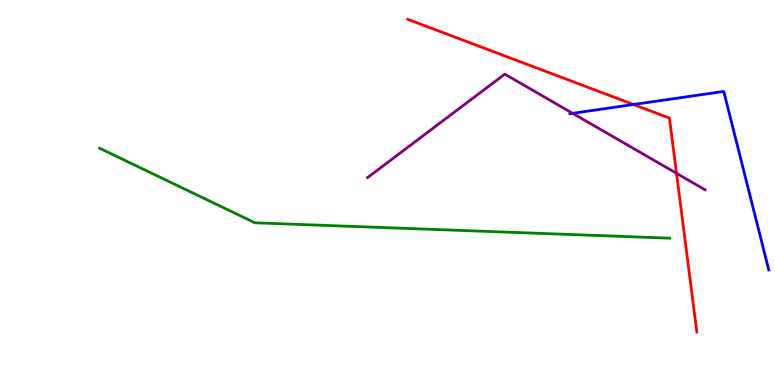[{'lines': ['blue', 'red'], 'intersections': [{'x': 8.17, 'y': 7.29}]}, {'lines': ['green', 'red'], 'intersections': []}, {'lines': ['purple', 'red'], 'intersections': [{'x': 8.73, 'y': 5.5}]}, {'lines': ['blue', 'green'], 'intersections': []}, {'lines': ['blue', 'purple'], 'intersections': [{'x': 7.39, 'y': 7.06}]}, {'lines': ['green', 'purple'], 'intersections': []}]